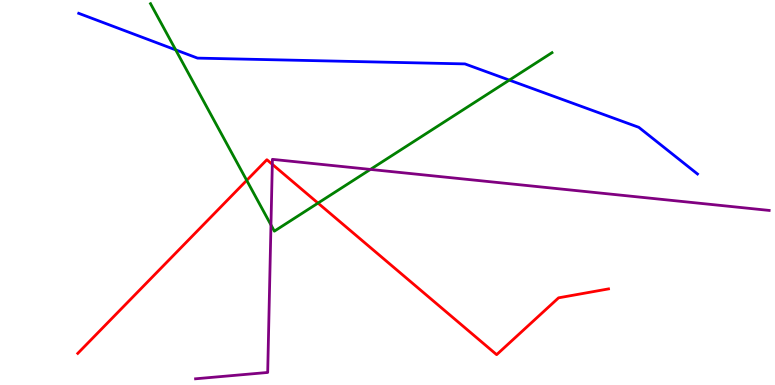[{'lines': ['blue', 'red'], 'intersections': []}, {'lines': ['green', 'red'], 'intersections': [{'x': 3.18, 'y': 5.31}, {'x': 4.1, 'y': 4.72}]}, {'lines': ['purple', 'red'], 'intersections': [{'x': 3.51, 'y': 5.73}]}, {'lines': ['blue', 'green'], 'intersections': [{'x': 2.27, 'y': 8.7}, {'x': 6.57, 'y': 7.92}]}, {'lines': ['blue', 'purple'], 'intersections': []}, {'lines': ['green', 'purple'], 'intersections': [{'x': 3.5, 'y': 4.16}, {'x': 4.78, 'y': 5.6}]}]